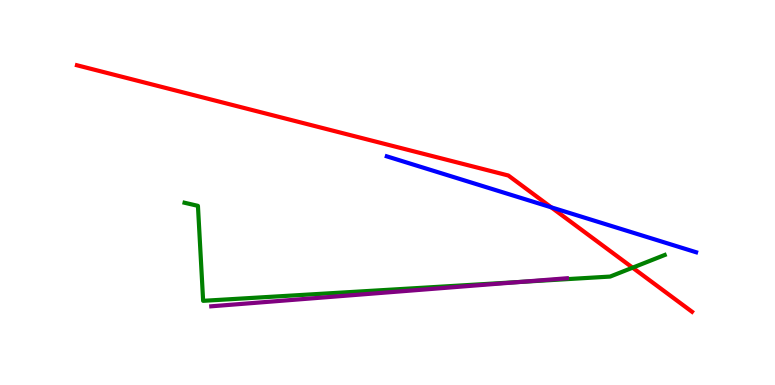[{'lines': ['blue', 'red'], 'intersections': [{'x': 7.11, 'y': 4.62}]}, {'lines': ['green', 'red'], 'intersections': [{'x': 8.16, 'y': 3.05}]}, {'lines': ['purple', 'red'], 'intersections': []}, {'lines': ['blue', 'green'], 'intersections': []}, {'lines': ['blue', 'purple'], 'intersections': []}, {'lines': ['green', 'purple'], 'intersections': [{'x': 6.72, 'y': 2.68}]}]